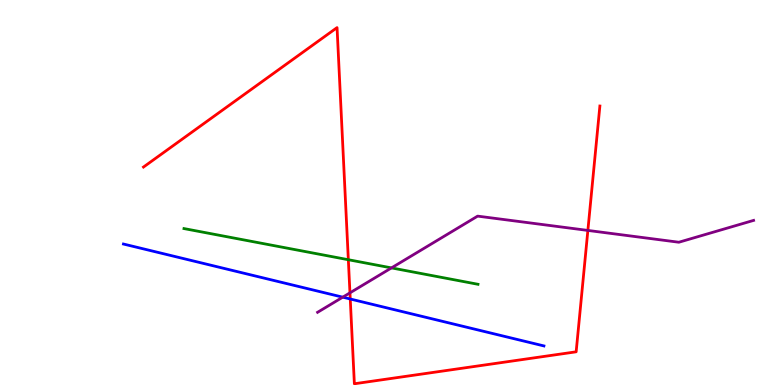[{'lines': ['blue', 'red'], 'intersections': [{'x': 4.52, 'y': 2.23}]}, {'lines': ['green', 'red'], 'intersections': [{'x': 4.49, 'y': 3.25}]}, {'lines': ['purple', 'red'], 'intersections': [{'x': 4.52, 'y': 2.39}, {'x': 7.59, 'y': 4.01}]}, {'lines': ['blue', 'green'], 'intersections': []}, {'lines': ['blue', 'purple'], 'intersections': [{'x': 4.42, 'y': 2.28}]}, {'lines': ['green', 'purple'], 'intersections': [{'x': 5.05, 'y': 3.04}]}]